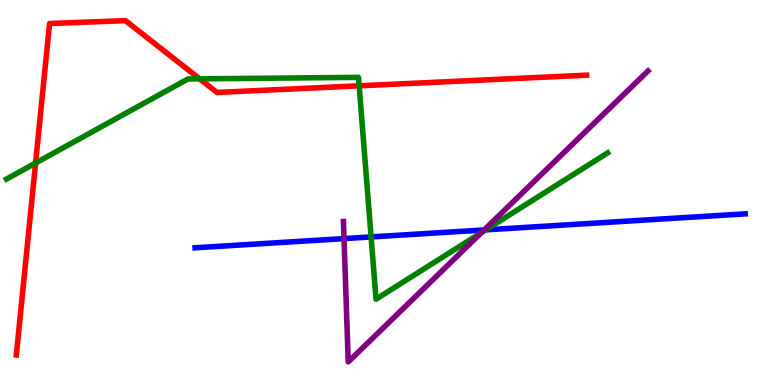[{'lines': ['blue', 'red'], 'intersections': []}, {'lines': ['green', 'red'], 'intersections': [{'x': 0.459, 'y': 5.77}, {'x': 2.58, 'y': 7.95}, {'x': 4.63, 'y': 7.77}]}, {'lines': ['purple', 'red'], 'intersections': []}, {'lines': ['blue', 'green'], 'intersections': [{'x': 4.79, 'y': 3.85}, {'x': 6.27, 'y': 4.03}]}, {'lines': ['blue', 'purple'], 'intersections': [{'x': 4.44, 'y': 3.8}, {'x': 6.25, 'y': 4.03}]}, {'lines': ['green', 'purple'], 'intersections': [{'x': 6.21, 'y': 3.96}]}]